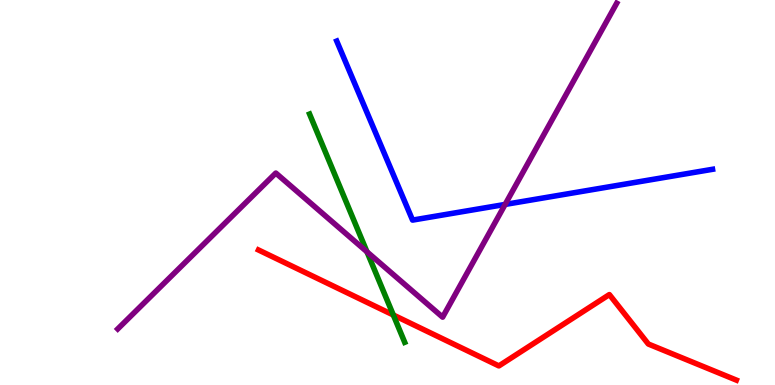[{'lines': ['blue', 'red'], 'intersections': []}, {'lines': ['green', 'red'], 'intersections': [{'x': 5.08, 'y': 1.82}]}, {'lines': ['purple', 'red'], 'intersections': []}, {'lines': ['blue', 'green'], 'intersections': []}, {'lines': ['blue', 'purple'], 'intersections': [{'x': 6.52, 'y': 4.69}]}, {'lines': ['green', 'purple'], 'intersections': [{'x': 4.74, 'y': 3.46}]}]